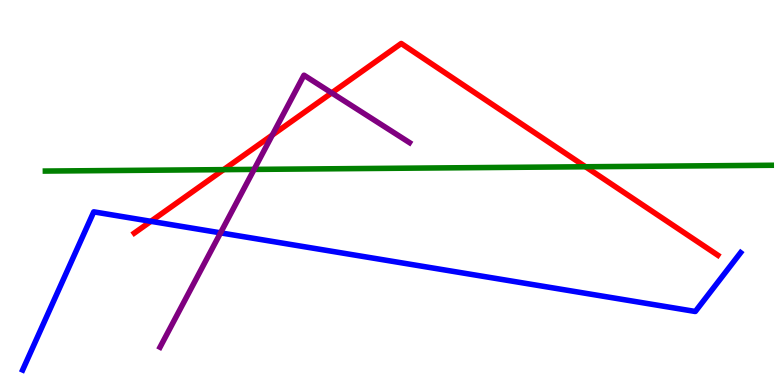[{'lines': ['blue', 'red'], 'intersections': [{'x': 1.95, 'y': 4.25}]}, {'lines': ['green', 'red'], 'intersections': [{'x': 2.89, 'y': 5.59}, {'x': 7.56, 'y': 5.67}]}, {'lines': ['purple', 'red'], 'intersections': [{'x': 3.51, 'y': 6.49}, {'x': 4.28, 'y': 7.59}]}, {'lines': ['blue', 'green'], 'intersections': []}, {'lines': ['blue', 'purple'], 'intersections': [{'x': 2.85, 'y': 3.95}]}, {'lines': ['green', 'purple'], 'intersections': [{'x': 3.28, 'y': 5.6}]}]